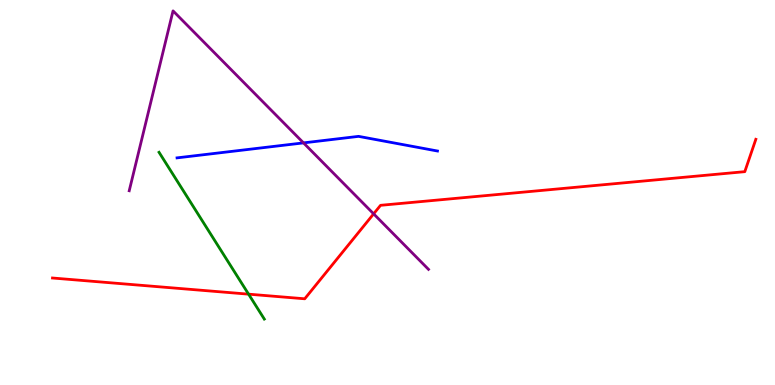[{'lines': ['blue', 'red'], 'intersections': []}, {'lines': ['green', 'red'], 'intersections': [{'x': 3.21, 'y': 2.36}]}, {'lines': ['purple', 'red'], 'intersections': [{'x': 4.82, 'y': 4.45}]}, {'lines': ['blue', 'green'], 'intersections': []}, {'lines': ['blue', 'purple'], 'intersections': [{'x': 3.92, 'y': 6.29}]}, {'lines': ['green', 'purple'], 'intersections': []}]